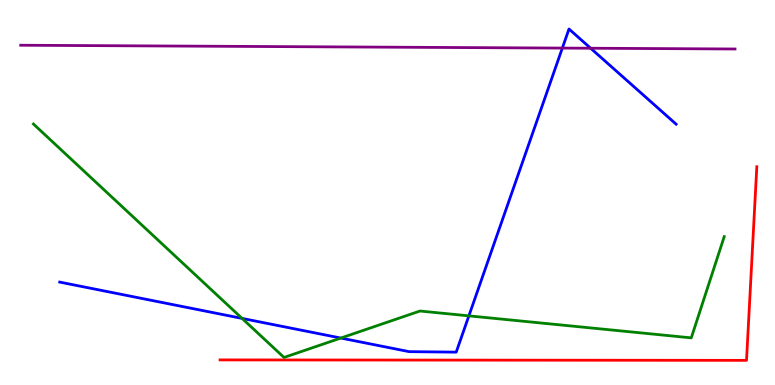[{'lines': ['blue', 'red'], 'intersections': []}, {'lines': ['green', 'red'], 'intersections': []}, {'lines': ['purple', 'red'], 'intersections': []}, {'lines': ['blue', 'green'], 'intersections': [{'x': 3.12, 'y': 1.73}, {'x': 4.4, 'y': 1.22}, {'x': 6.05, 'y': 1.8}]}, {'lines': ['blue', 'purple'], 'intersections': [{'x': 7.26, 'y': 8.75}, {'x': 7.62, 'y': 8.75}]}, {'lines': ['green', 'purple'], 'intersections': []}]